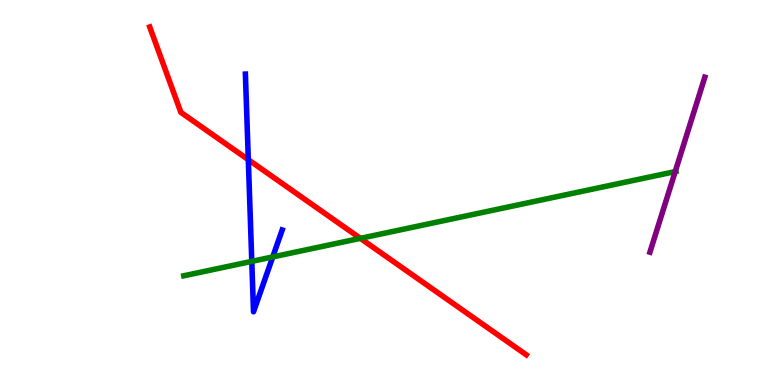[{'lines': ['blue', 'red'], 'intersections': [{'x': 3.2, 'y': 5.85}]}, {'lines': ['green', 'red'], 'intersections': [{'x': 4.65, 'y': 3.81}]}, {'lines': ['purple', 'red'], 'intersections': []}, {'lines': ['blue', 'green'], 'intersections': [{'x': 3.25, 'y': 3.21}, {'x': 3.52, 'y': 3.33}]}, {'lines': ['blue', 'purple'], 'intersections': []}, {'lines': ['green', 'purple'], 'intersections': [{'x': 8.71, 'y': 5.54}]}]